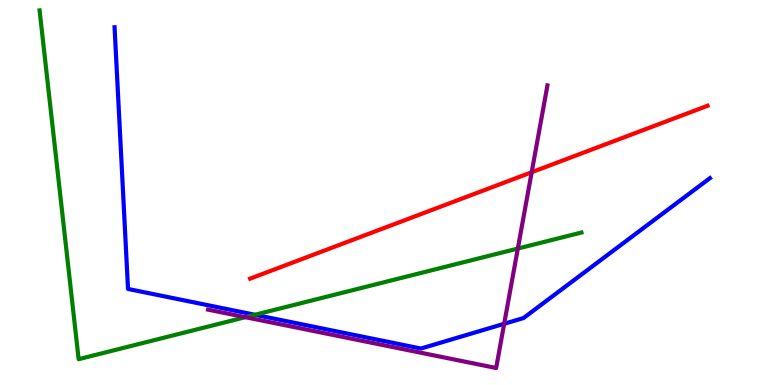[{'lines': ['blue', 'red'], 'intersections': []}, {'lines': ['green', 'red'], 'intersections': []}, {'lines': ['purple', 'red'], 'intersections': [{'x': 6.86, 'y': 5.53}]}, {'lines': ['blue', 'green'], 'intersections': [{'x': 3.29, 'y': 1.82}]}, {'lines': ['blue', 'purple'], 'intersections': [{'x': 6.51, 'y': 1.59}]}, {'lines': ['green', 'purple'], 'intersections': [{'x': 3.17, 'y': 1.76}, {'x': 6.68, 'y': 3.54}]}]